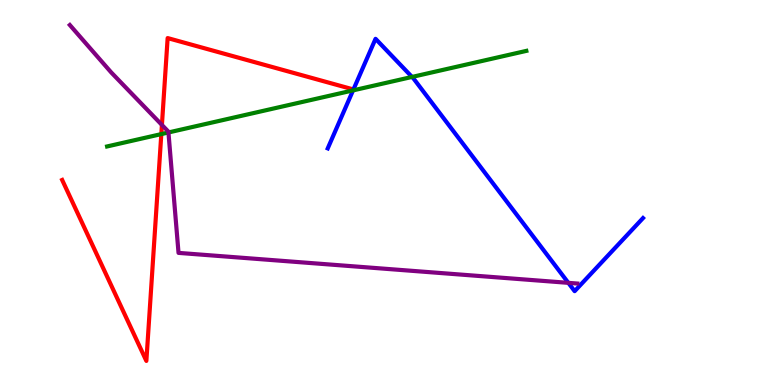[{'lines': ['blue', 'red'], 'intersections': [{'x': 4.56, 'y': 7.68}]}, {'lines': ['green', 'red'], 'intersections': [{'x': 2.08, 'y': 6.52}]}, {'lines': ['purple', 'red'], 'intersections': [{'x': 2.09, 'y': 6.75}]}, {'lines': ['blue', 'green'], 'intersections': [{'x': 4.56, 'y': 7.65}, {'x': 5.32, 'y': 8.0}]}, {'lines': ['blue', 'purple'], 'intersections': [{'x': 7.33, 'y': 2.65}]}, {'lines': ['green', 'purple'], 'intersections': [{'x': 2.17, 'y': 6.56}]}]